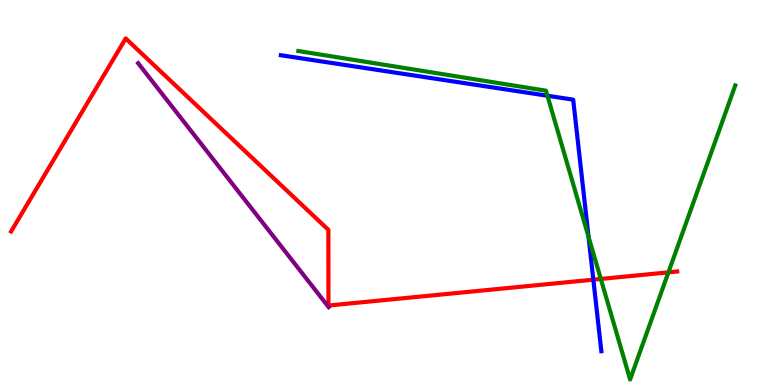[{'lines': ['blue', 'red'], 'intersections': [{'x': 7.66, 'y': 2.74}]}, {'lines': ['green', 'red'], 'intersections': [{'x': 7.75, 'y': 2.75}, {'x': 8.62, 'y': 2.93}]}, {'lines': ['purple', 'red'], 'intersections': []}, {'lines': ['blue', 'green'], 'intersections': [{'x': 7.06, 'y': 7.51}, {'x': 7.59, 'y': 3.85}]}, {'lines': ['blue', 'purple'], 'intersections': []}, {'lines': ['green', 'purple'], 'intersections': []}]